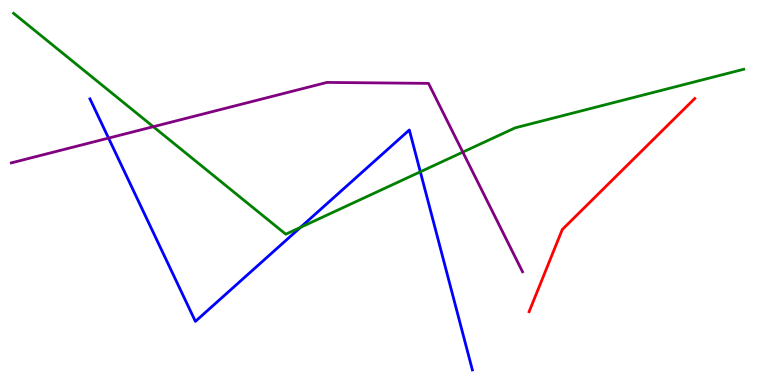[{'lines': ['blue', 'red'], 'intersections': []}, {'lines': ['green', 'red'], 'intersections': []}, {'lines': ['purple', 'red'], 'intersections': []}, {'lines': ['blue', 'green'], 'intersections': [{'x': 3.88, 'y': 4.09}, {'x': 5.42, 'y': 5.54}]}, {'lines': ['blue', 'purple'], 'intersections': [{'x': 1.4, 'y': 6.41}]}, {'lines': ['green', 'purple'], 'intersections': [{'x': 1.98, 'y': 6.71}, {'x': 5.97, 'y': 6.05}]}]